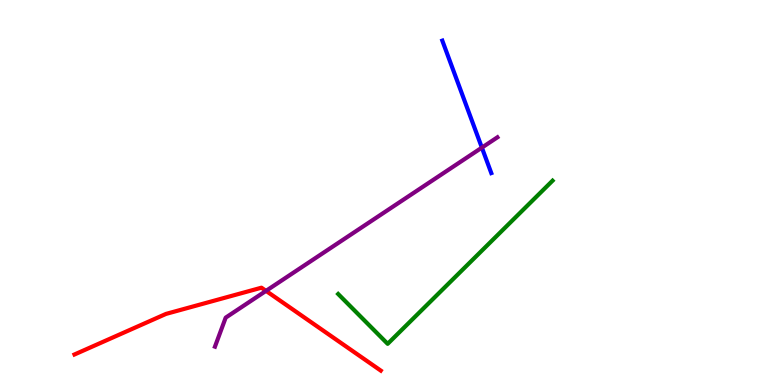[{'lines': ['blue', 'red'], 'intersections': []}, {'lines': ['green', 'red'], 'intersections': []}, {'lines': ['purple', 'red'], 'intersections': [{'x': 3.43, 'y': 2.44}]}, {'lines': ['blue', 'green'], 'intersections': []}, {'lines': ['blue', 'purple'], 'intersections': [{'x': 6.22, 'y': 6.17}]}, {'lines': ['green', 'purple'], 'intersections': []}]